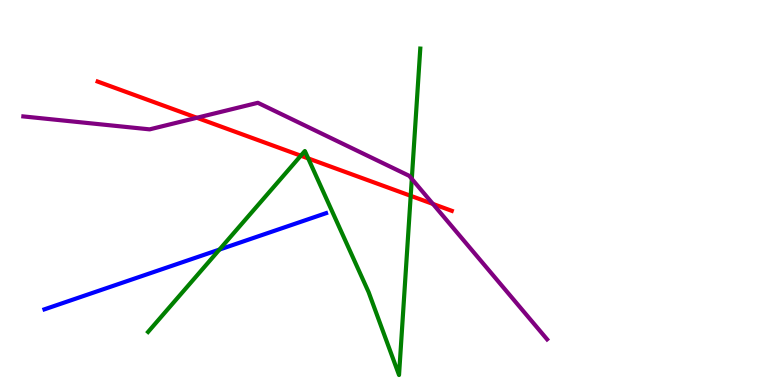[{'lines': ['blue', 'red'], 'intersections': []}, {'lines': ['green', 'red'], 'intersections': [{'x': 3.88, 'y': 5.96}, {'x': 3.98, 'y': 5.89}, {'x': 5.3, 'y': 4.91}]}, {'lines': ['purple', 'red'], 'intersections': [{'x': 2.54, 'y': 6.94}, {'x': 5.59, 'y': 4.7}]}, {'lines': ['blue', 'green'], 'intersections': [{'x': 2.83, 'y': 3.52}]}, {'lines': ['blue', 'purple'], 'intersections': []}, {'lines': ['green', 'purple'], 'intersections': [{'x': 5.31, 'y': 5.35}]}]